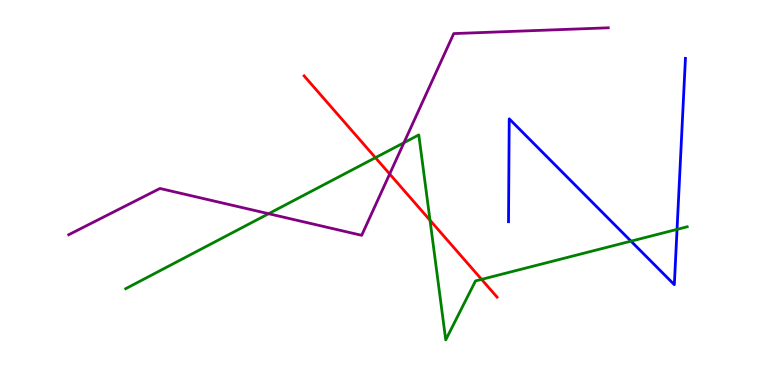[{'lines': ['blue', 'red'], 'intersections': []}, {'lines': ['green', 'red'], 'intersections': [{'x': 4.84, 'y': 5.9}, {'x': 5.55, 'y': 4.28}, {'x': 6.21, 'y': 2.74}]}, {'lines': ['purple', 'red'], 'intersections': [{'x': 5.03, 'y': 5.48}]}, {'lines': ['blue', 'green'], 'intersections': [{'x': 8.14, 'y': 3.74}, {'x': 8.74, 'y': 4.04}]}, {'lines': ['blue', 'purple'], 'intersections': []}, {'lines': ['green', 'purple'], 'intersections': [{'x': 3.47, 'y': 4.45}, {'x': 5.21, 'y': 6.29}]}]